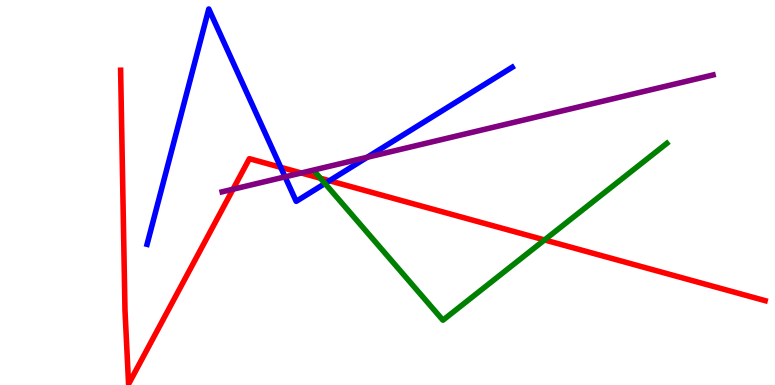[{'lines': ['blue', 'red'], 'intersections': [{'x': 3.62, 'y': 5.65}, {'x': 4.25, 'y': 5.31}]}, {'lines': ['green', 'red'], 'intersections': [{'x': 4.13, 'y': 5.37}, {'x': 7.03, 'y': 3.77}]}, {'lines': ['purple', 'red'], 'intersections': [{'x': 3.01, 'y': 5.08}, {'x': 3.89, 'y': 5.51}]}, {'lines': ['blue', 'green'], 'intersections': [{'x': 4.19, 'y': 5.23}]}, {'lines': ['blue', 'purple'], 'intersections': [{'x': 3.68, 'y': 5.41}, {'x': 4.74, 'y': 5.91}]}, {'lines': ['green', 'purple'], 'intersections': []}]